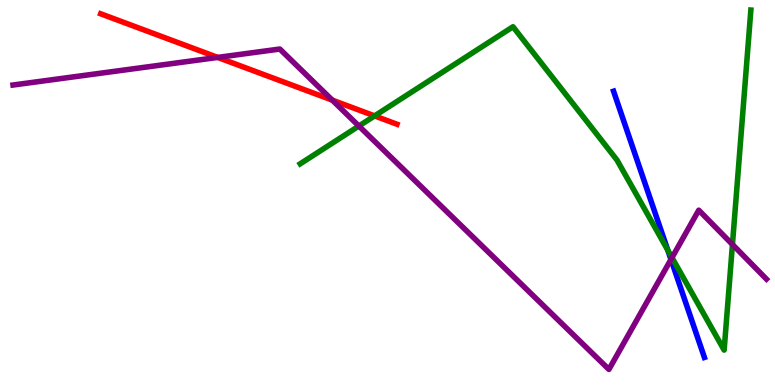[{'lines': ['blue', 'red'], 'intersections': []}, {'lines': ['green', 'red'], 'intersections': [{'x': 4.83, 'y': 6.99}]}, {'lines': ['purple', 'red'], 'intersections': [{'x': 2.81, 'y': 8.51}, {'x': 4.29, 'y': 7.4}]}, {'lines': ['blue', 'green'], 'intersections': [{'x': 8.62, 'y': 3.5}]}, {'lines': ['blue', 'purple'], 'intersections': [{'x': 8.66, 'y': 3.26}]}, {'lines': ['green', 'purple'], 'intersections': [{'x': 4.63, 'y': 6.73}, {'x': 8.67, 'y': 3.31}, {'x': 9.45, 'y': 3.65}]}]